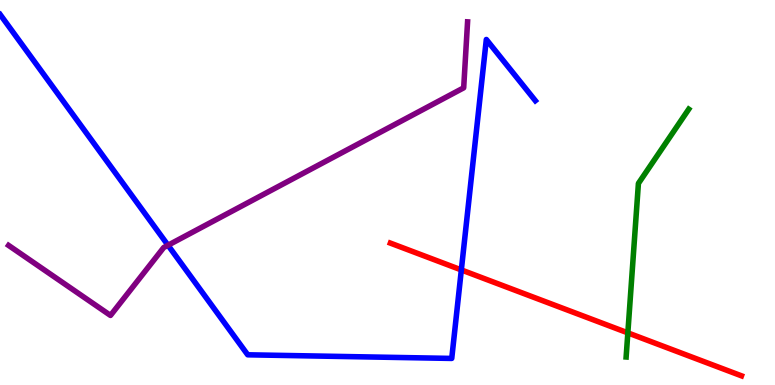[{'lines': ['blue', 'red'], 'intersections': [{'x': 5.95, 'y': 2.99}]}, {'lines': ['green', 'red'], 'intersections': [{'x': 8.1, 'y': 1.35}]}, {'lines': ['purple', 'red'], 'intersections': []}, {'lines': ['blue', 'green'], 'intersections': []}, {'lines': ['blue', 'purple'], 'intersections': [{'x': 2.17, 'y': 3.63}]}, {'lines': ['green', 'purple'], 'intersections': []}]